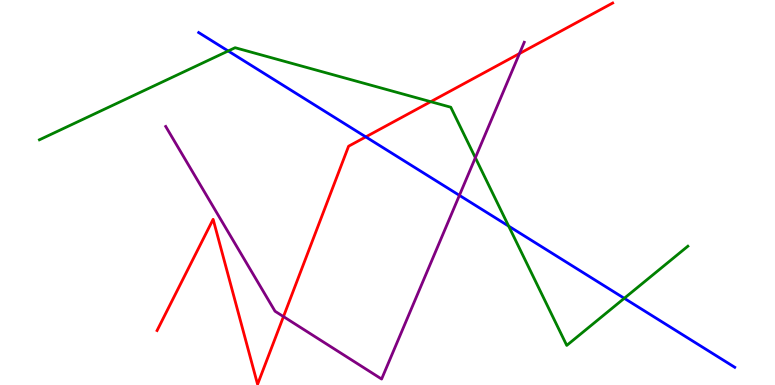[{'lines': ['blue', 'red'], 'intersections': [{'x': 4.72, 'y': 6.44}]}, {'lines': ['green', 'red'], 'intersections': [{'x': 5.56, 'y': 7.36}]}, {'lines': ['purple', 'red'], 'intersections': [{'x': 3.66, 'y': 1.78}, {'x': 6.7, 'y': 8.61}]}, {'lines': ['blue', 'green'], 'intersections': [{'x': 2.94, 'y': 8.68}, {'x': 6.56, 'y': 4.13}, {'x': 8.06, 'y': 2.25}]}, {'lines': ['blue', 'purple'], 'intersections': [{'x': 5.93, 'y': 4.93}]}, {'lines': ['green', 'purple'], 'intersections': [{'x': 6.13, 'y': 5.9}]}]